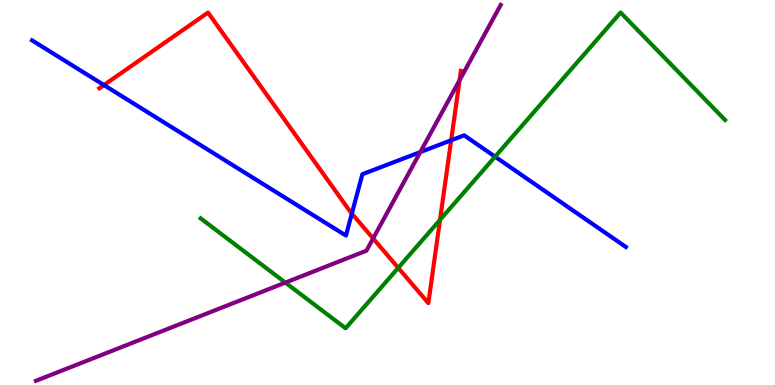[{'lines': ['blue', 'red'], 'intersections': [{'x': 1.34, 'y': 7.79}, {'x': 4.54, 'y': 4.45}, {'x': 5.82, 'y': 6.36}]}, {'lines': ['green', 'red'], 'intersections': [{'x': 5.14, 'y': 3.04}, {'x': 5.68, 'y': 4.29}]}, {'lines': ['purple', 'red'], 'intersections': [{'x': 4.81, 'y': 3.81}, {'x': 5.93, 'y': 7.92}]}, {'lines': ['blue', 'green'], 'intersections': [{'x': 6.39, 'y': 5.93}]}, {'lines': ['blue', 'purple'], 'intersections': [{'x': 5.42, 'y': 6.05}]}, {'lines': ['green', 'purple'], 'intersections': [{'x': 3.68, 'y': 2.66}]}]